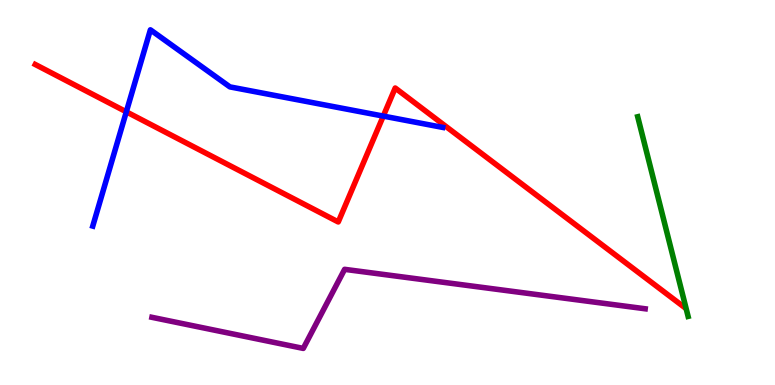[{'lines': ['blue', 'red'], 'intersections': [{'x': 1.63, 'y': 7.1}, {'x': 4.95, 'y': 6.98}]}, {'lines': ['green', 'red'], 'intersections': []}, {'lines': ['purple', 'red'], 'intersections': []}, {'lines': ['blue', 'green'], 'intersections': []}, {'lines': ['blue', 'purple'], 'intersections': []}, {'lines': ['green', 'purple'], 'intersections': []}]